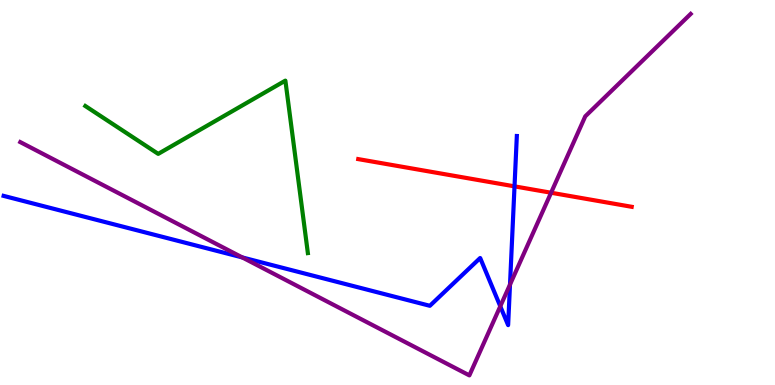[{'lines': ['blue', 'red'], 'intersections': [{'x': 6.64, 'y': 5.16}]}, {'lines': ['green', 'red'], 'intersections': []}, {'lines': ['purple', 'red'], 'intersections': [{'x': 7.11, 'y': 4.99}]}, {'lines': ['blue', 'green'], 'intersections': []}, {'lines': ['blue', 'purple'], 'intersections': [{'x': 3.13, 'y': 3.31}, {'x': 6.46, 'y': 2.04}, {'x': 6.58, 'y': 2.61}]}, {'lines': ['green', 'purple'], 'intersections': []}]